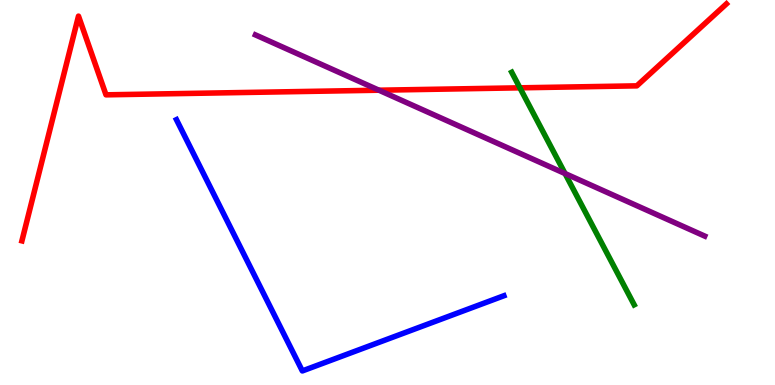[{'lines': ['blue', 'red'], 'intersections': []}, {'lines': ['green', 'red'], 'intersections': [{'x': 6.71, 'y': 7.72}]}, {'lines': ['purple', 'red'], 'intersections': [{'x': 4.89, 'y': 7.66}]}, {'lines': ['blue', 'green'], 'intersections': []}, {'lines': ['blue', 'purple'], 'intersections': []}, {'lines': ['green', 'purple'], 'intersections': [{'x': 7.29, 'y': 5.49}]}]